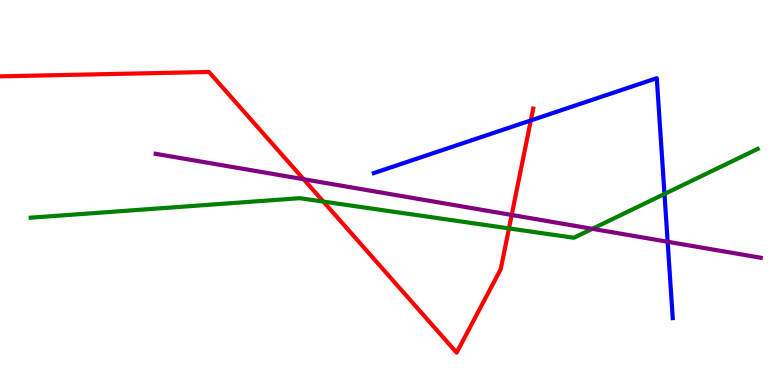[{'lines': ['blue', 'red'], 'intersections': [{'x': 6.85, 'y': 6.87}]}, {'lines': ['green', 'red'], 'intersections': [{'x': 4.17, 'y': 4.76}, {'x': 6.57, 'y': 4.07}]}, {'lines': ['purple', 'red'], 'intersections': [{'x': 3.92, 'y': 5.34}, {'x': 6.6, 'y': 4.42}]}, {'lines': ['blue', 'green'], 'intersections': [{'x': 8.57, 'y': 4.96}]}, {'lines': ['blue', 'purple'], 'intersections': [{'x': 8.61, 'y': 3.72}]}, {'lines': ['green', 'purple'], 'intersections': [{'x': 7.64, 'y': 4.06}]}]